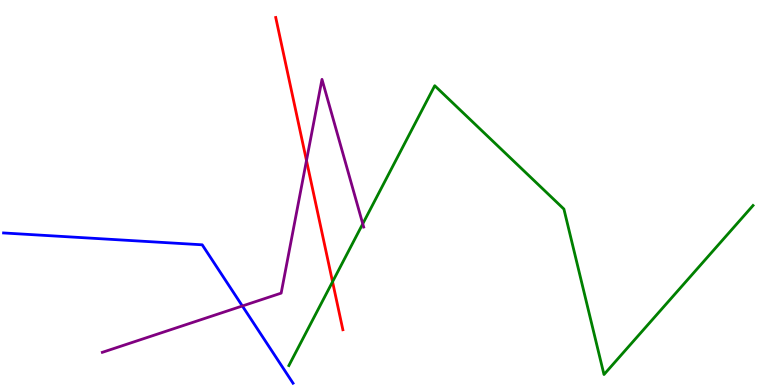[{'lines': ['blue', 'red'], 'intersections': []}, {'lines': ['green', 'red'], 'intersections': [{'x': 4.29, 'y': 2.68}]}, {'lines': ['purple', 'red'], 'intersections': [{'x': 3.95, 'y': 5.83}]}, {'lines': ['blue', 'green'], 'intersections': []}, {'lines': ['blue', 'purple'], 'intersections': [{'x': 3.13, 'y': 2.05}]}, {'lines': ['green', 'purple'], 'intersections': [{'x': 4.68, 'y': 4.19}]}]